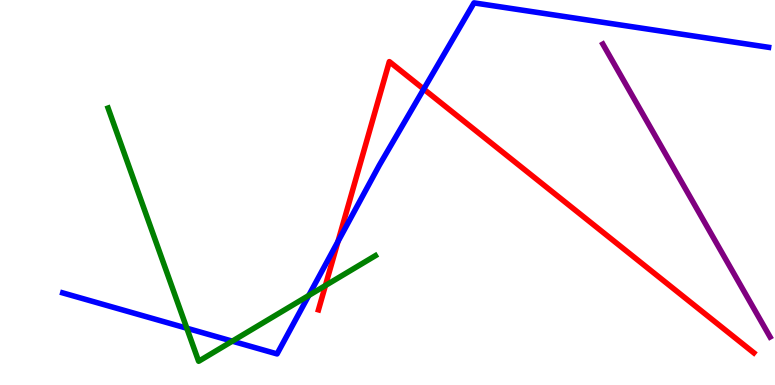[{'lines': ['blue', 'red'], 'intersections': [{'x': 4.36, 'y': 3.73}, {'x': 5.47, 'y': 7.69}]}, {'lines': ['green', 'red'], 'intersections': [{'x': 4.2, 'y': 2.58}]}, {'lines': ['purple', 'red'], 'intersections': []}, {'lines': ['blue', 'green'], 'intersections': [{'x': 2.41, 'y': 1.47}, {'x': 3.0, 'y': 1.14}, {'x': 3.98, 'y': 2.32}]}, {'lines': ['blue', 'purple'], 'intersections': []}, {'lines': ['green', 'purple'], 'intersections': []}]